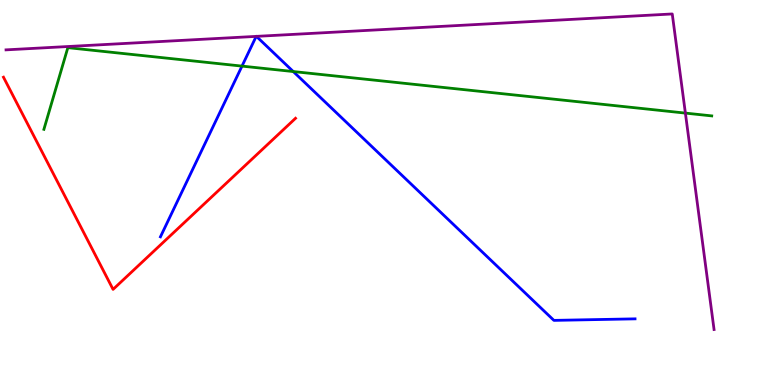[{'lines': ['blue', 'red'], 'intersections': []}, {'lines': ['green', 'red'], 'intersections': []}, {'lines': ['purple', 'red'], 'intersections': []}, {'lines': ['blue', 'green'], 'intersections': [{'x': 3.12, 'y': 8.28}, {'x': 3.78, 'y': 8.14}]}, {'lines': ['blue', 'purple'], 'intersections': [{'x': 3.31, 'y': 9.06}, {'x': 3.31, 'y': 9.06}]}, {'lines': ['green', 'purple'], 'intersections': [{'x': 8.84, 'y': 7.06}]}]